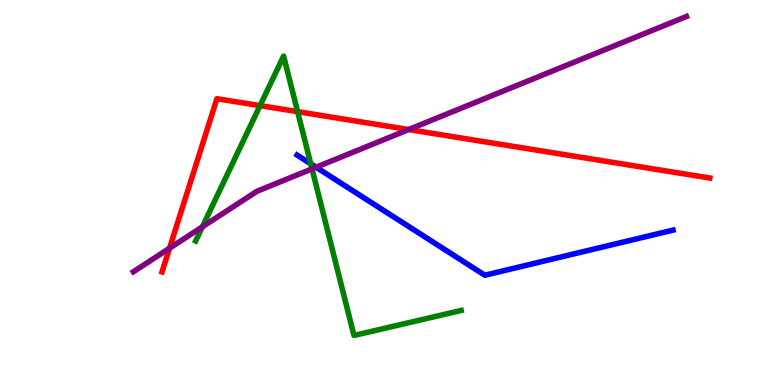[{'lines': ['blue', 'red'], 'intersections': []}, {'lines': ['green', 'red'], 'intersections': [{'x': 3.36, 'y': 7.26}, {'x': 3.84, 'y': 7.1}]}, {'lines': ['purple', 'red'], 'intersections': [{'x': 2.19, 'y': 3.55}, {'x': 5.27, 'y': 6.64}]}, {'lines': ['blue', 'green'], 'intersections': [{'x': 4.01, 'y': 5.74}]}, {'lines': ['blue', 'purple'], 'intersections': [{'x': 4.08, 'y': 5.66}]}, {'lines': ['green', 'purple'], 'intersections': [{'x': 2.61, 'y': 4.11}, {'x': 4.03, 'y': 5.61}]}]